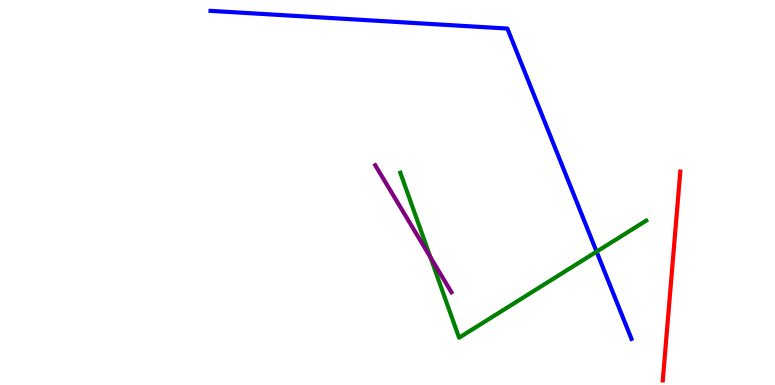[{'lines': ['blue', 'red'], 'intersections': []}, {'lines': ['green', 'red'], 'intersections': []}, {'lines': ['purple', 'red'], 'intersections': []}, {'lines': ['blue', 'green'], 'intersections': [{'x': 7.7, 'y': 3.46}]}, {'lines': ['blue', 'purple'], 'intersections': []}, {'lines': ['green', 'purple'], 'intersections': [{'x': 5.55, 'y': 3.32}]}]